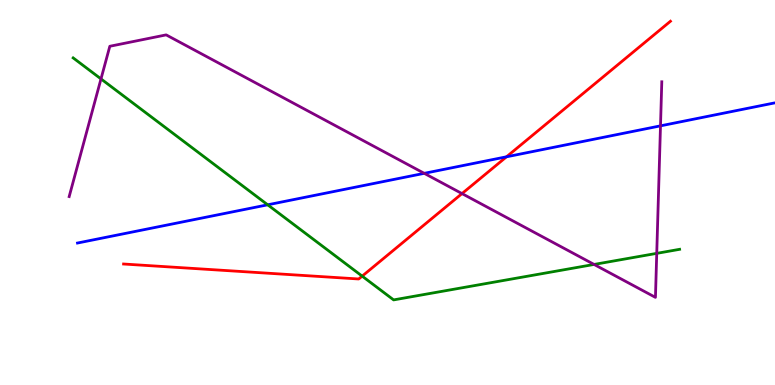[{'lines': ['blue', 'red'], 'intersections': [{'x': 6.54, 'y': 5.93}]}, {'lines': ['green', 'red'], 'intersections': [{'x': 4.67, 'y': 2.83}]}, {'lines': ['purple', 'red'], 'intersections': [{'x': 5.96, 'y': 4.97}]}, {'lines': ['blue', 'green'], 'intersections': [{'x': 3.45, 'y': 4.68}]}, {'lines': ['blue', 'purple'], 'intersections': [{'x': 5.47, 'y': 5.5}, {'x': 8.52, 'y': 6.73}]}, {'lines': ['green', 'purple'], 'intersections': [{'x': 1.3, 'y': 7.95}, {'x': 7.67, 'y': 3.13}, {'x': 8.47, 'y': 3.42}]}]